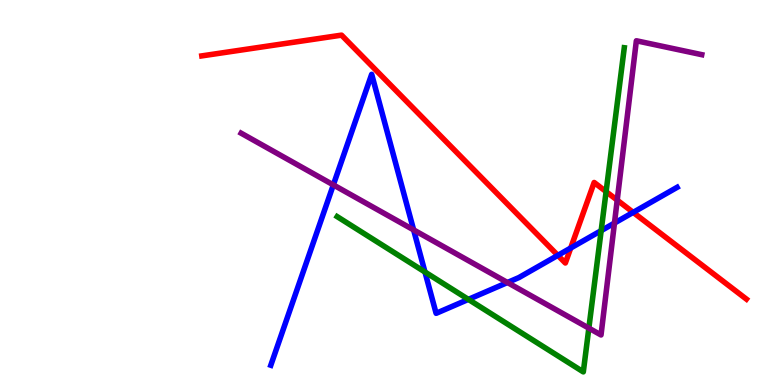[{'lines': ['blue', 'red'], 'intersections': [{'x': 7.2, 'y': 3.37}, {'x': 7.36, 'y': 3.56}, {'x': 8.17, 'y': 4.48}]}, {'lines': ['green', 'red'], 'intersections': [{'x': 7.82, 'y': 5.02}]}, {'lines': ['purple', 'red'], 'intersections': [{'x': 7.96, 'y': 4.8}]}, {'lines': ['blue', 'green'], 'intersections': [{'x': 5.48, 'y': 2.93}, {'x': 6.04, 'y': 2.22}, {'x': 7.76, 'y': 4.01}]}, {'lines': ['blue', 'purple'], 'intersections': [{'x': 4.3, 'y': 5.2}, {'x': 5.34, 'y': 4.03}, {'x': 6.55, 'y': 2.66}, {'x': 7.93, 'y': 4.21}]}, {'lines': ['green', 'purple'], 'intersections': [{'x': 7.6, 'y': 1.48}]}]